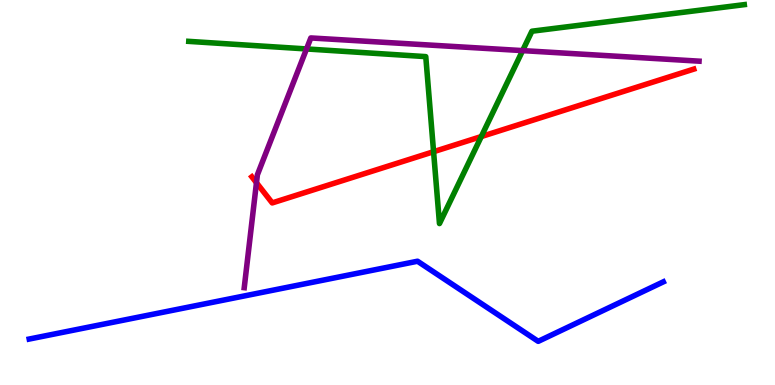[{'lines': ['blue', 'red'], 'intersections': []}, {'lines': ['green', 'red'], 'intersections': [{'x': 5.59, 'y': 6.06}, {'x': 6.21, 'y': 6.45}]}, {'lines': ['purple', 'red'], 'intersections': [{'x': 3.31, 'y': 5.25}]}, {'lines': ['blue', 'green'], 'intersections': []}, {'lines': ['blue', 'purple'], 'intersections': []}, {'lines': ['green', 'purple'], 'intersections': [{'x': 3.96, 'y': 8.73}, {'x': 6.74, 'y': 8.69}]}]